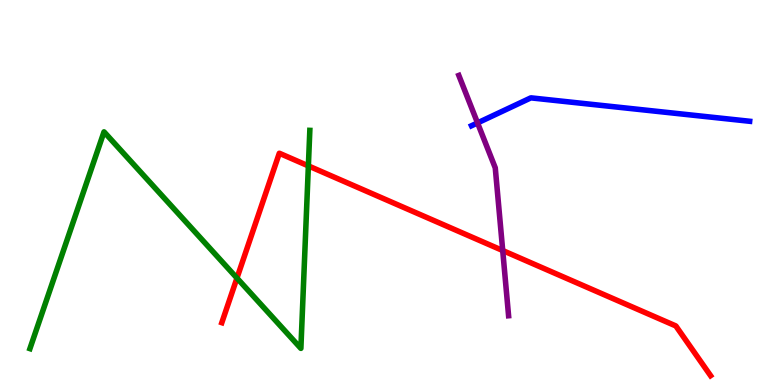[{'lines': ['blue', 'red'], 'intersections': []}, {'lines': ['green', 'red'], 'intersections': [{'x': 3.06, 'y': 2.78}, {'x': 3.98, 'y': 5.69}]}, {'lines': ['purple', 'red'], 'intersections': [{'x': 6.49, 'y': 3.49}]}, {'lines': ['blue', 'green'], 'intersections': []}, {'lines': ['blue', 'purple'], 'intersections': [{'x': 6.16, 'y': 6.81}]}, {'lines': ['green', 'purple'], 'intersections': []}]